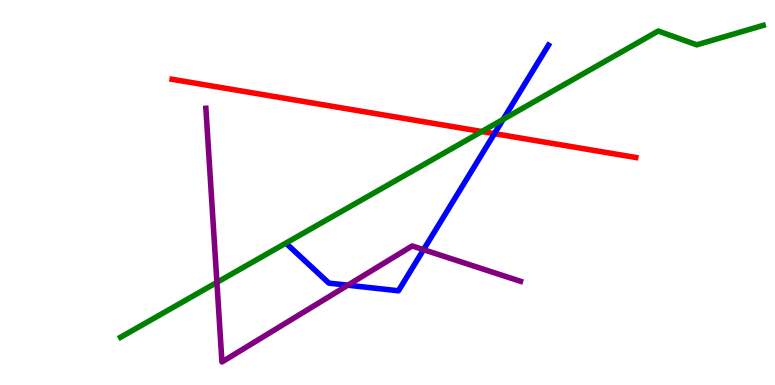[{'lines': ['blue', 'red'], 'intersections': [{'x': 6.38, 'y': 6.53}]}, {'lines': ['green', 'red'], 'intersections': [{'x': 6.22, 'y': 6.58}]}, {'lines': ['purple', 'red'], 'intersections': []}, {'lines': ['blue', 'green'], 'intersections': [{'x': 6.49, 'y': 6.9}]}, {'lines': ['blue', 'purple'], 'intersections': [{'x': 4.49, 'y': 2.59}, {'x': 5.47, 'y': 3.52}]}, {'lines': ['green', 'purple'], 'intersections': [{'x': 2.8, 'y': 2.67}]}]